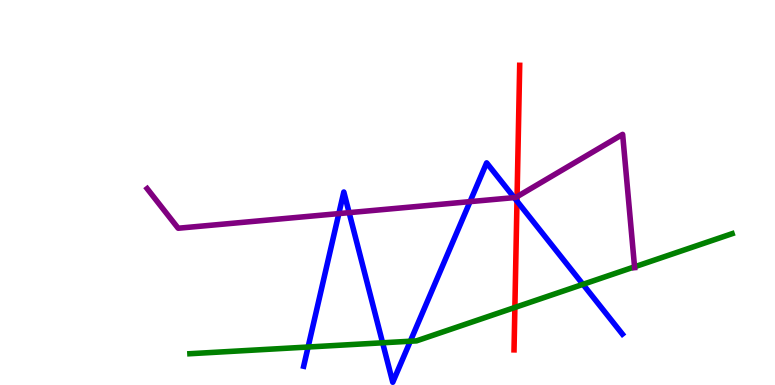[{'lines': ['blue', 'red'], 'intersections': [{'x': 6.67, 'y': 4.78}]}, {'lines': ['green', 'red'], 'intersections': [{'x': 6.64, 'y': 2.01}]}, {'lines': ['purple', 'red'], 'intersections': [{'x': 6.67, 'y': 4.89}]}, {'lines': ['blue', 'green'], 'intersections': [{'x': 3.98, 'y': 0.987}, {'x': 4.94, 'y': 1.1}, {'x': 5.29, 'y': 1.14}, {'x': 7.52, 'y': 2.61}]}, {'lines': ['blue', 'purple'], 'intersections': [{'x': 4.37, 'y': 4.45}, {'x': 4.5, 'y': 4.48}, {'x': 6.07, 'y': 4.76}, {'x': 6.63, 'y': 4.87}]}, {'lines': ['green', 'purple'], 'intersections': [{'x': 8.19, 'y': 3.07}]}]